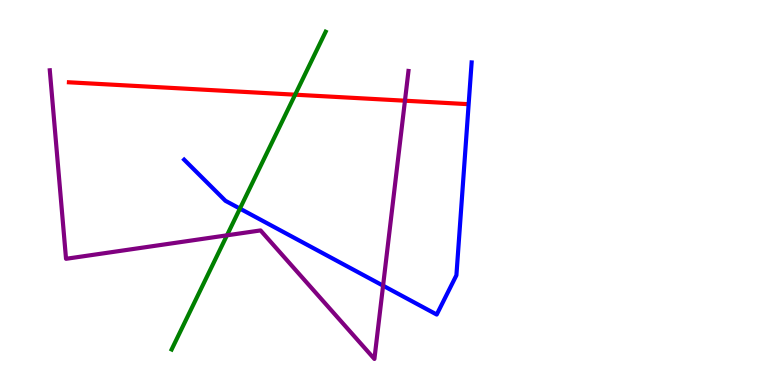[{'lines': ['blue', 'red'], 'intersections': []}, {'lines': ['green', 'red'], 'intersections': [{'x': 3.81, 'y': 7.54}]}, {'lines': ['purple', 'red'], 'intersections': [{'x': 5.23, 'y': 7.38}]}, {'lines': ['blue', 'green'], 'intersections': [{'x': 3.1, 'y': 4.58}]}, {'lines': ['blue', 'purple'], 'intersections': [{'x': 4.94, 'y': 2.58}]}, {'lines': ['green', 'purple'], 'intersections': [{'x': 2.93, 'y': 3.89}]}]